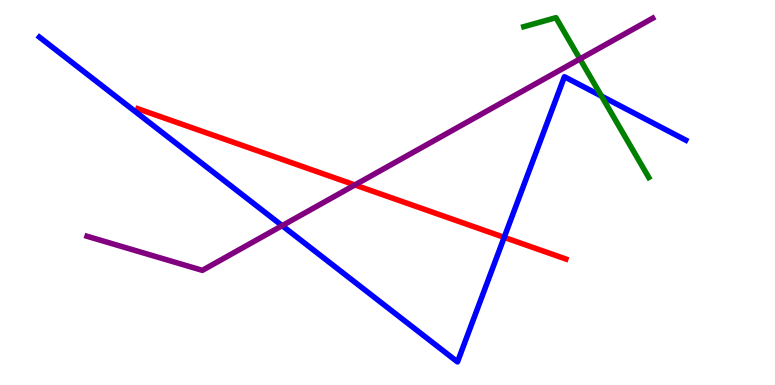[{'lines': ['blue', 'red'], 'intersections': [{'x': 6.51, 'y': 3.83}]}, {'lines': ['green', 'red'], 'intersections': []}, {'lines': ['purple', 'red'], 'intersections': [{'x': 4.58, 'y': 5.2}]}, {'lines': ['blue', 'green'], 'intersections': [{'x': 7.76, 'y': 7.5}]}, {'lines': ['blue', 'purple'], 'intersections': [{'x': 3.64, 'y': 4.14}]}, {'lines': ['green', 'purple'], 'intersections': [{'x': 7.48, 'y': 8.47}]}]